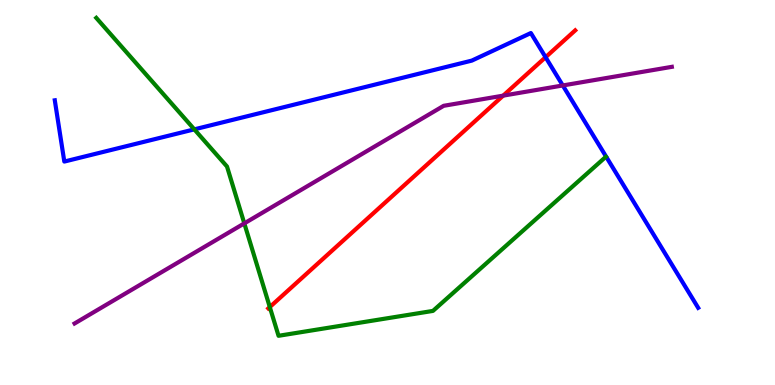[{'lines': ['blue', 'red'], 'intersections': [{'x': 7.04, 'y': 8.51}]}, {'lines': ['green', 'red'], 'intersections': [{'x': 3.48, 'y': 2.02}]}, {'lines': ['purple', 'red'], 'intersections': [{'x': 6.49, 'y': 7.52}]}, {'lines': ['blue', 'green'], 'intersections': [{'x': 2.51, 'y': 6.64}]}, {'lines': ['blue', 'purple'], 'intersections': [{'x': 7.26, 'y': 7.78}]}, {'lines': ['green', 'purple'], 'intersections': [{'x': 3.15, 'y': 4.2}]}]